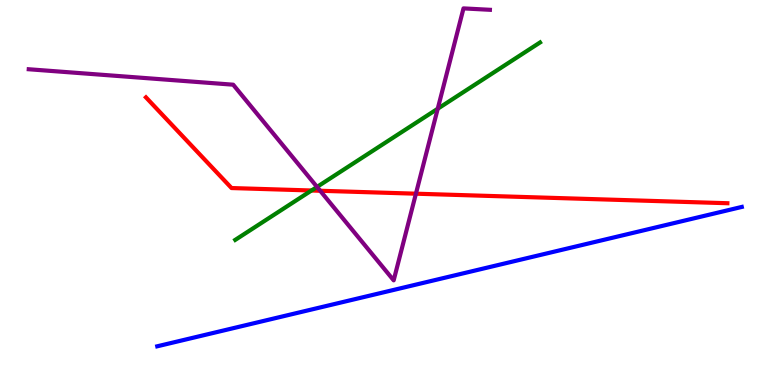[{'lines': ['blue', 'red'], 'intersections': []}, {'lines': ['green', 'red'], 'intersections': [{'x': 4.02, 'y': 5.05}]}, {'lines': ['purple', 'red'], 'intersections': [{'x': 4.13, 'y': 5.05}, {'x': 5.37, 'y': 4.97}]}, {'lines': ['blue', 'green'], 'intersections': []}, {'lines': ['blue', 'purple'], 'intersections': []}, {'lines': ['green', 'purple'], 'intersections': [{'x': 4.09, 'y': 5.15}, {'x': 5.65, 'y': 7.18}]}]